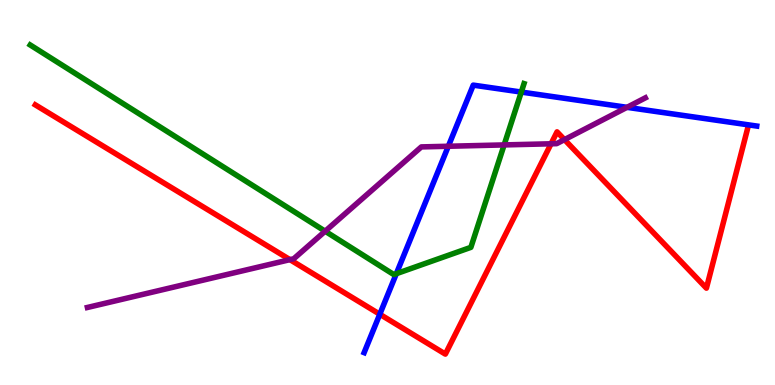[{'lines': ['blue', 'red'], 'intersections': [{'x': 4.9, 'y': 1.84}]}, {'lines': ['green', 'red'], 'intersections': []}, {'lines': ['purple', 'red'], 'intersections': [{'x': 3.74, 'y': 3.26}, {'x': 7.11, 'y': 6.27}, {'x': 7.28, 'y': 6.37}]}, {'lines': ['blue', 'green'], 'intersections': [{'x': 5.11, 'y': 2.89}, {'x': 6.73, 'y': 7.61}]}, {'lines': ['blue', 'purple'], 'intersections': [{'x': 5.78, 'y': 6.2}, {'x': 8.09, 'y': 7.21}]}, {'lines': ['green', 'purple'], 'intersections': [{'x': 4.2, 'y': 3.99}, {'x': 6.5, 'y': 6.24}]}]